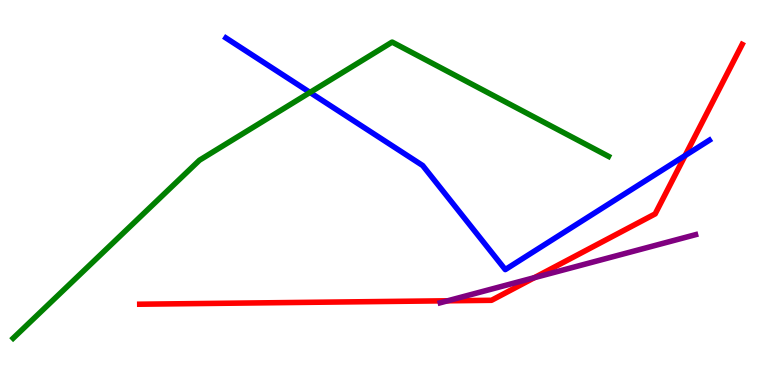[{'lines': ['blue', 'red'], 'intersections': [{'x': 8.84, 'y': 5.96}]}, {'lines': ['green', 'red'], 'intersections': []}, {'lines': ['purple', 'red'], 'intersections': [{'x': 5.78, 'y': 2.19}, {'x': 6.9, 'y': 2.79}]}, {'lines': ['blue', 'green'], 'intersections': [{'x': 4.0, 'y': 7.6}]}, {'lines': ['blue', 'purple'], 'intersections': []}, {'lines': ['green', 'purple'], 'intersections': []}]